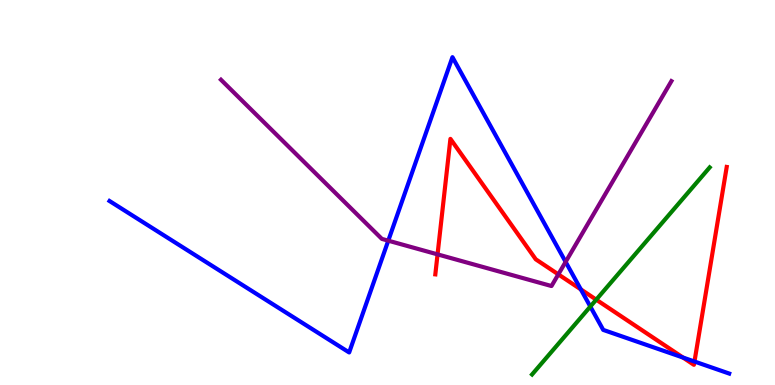[{'lines': ['blue', 'red'], 'intersections': [{'x': 7.49, 'y': 2.48}, {'x': 8.81, 'y': 0.713}, {'x': 8.96, 'y': 0.61}]}, {'lines': ['green', 'red'], 'intersections': [{'x': 7.69, 'y': 2.22}]}, {'lines': ['purple', 'red'], 'intersections': [{'x': 5.65, 'y': 3.39}, {'x': 7.2, 'y': 2.87}]}, {'lines': ['blue', 'green'], 'intersections': [{'x': 7.62, 'y': 2.04}]}, {'lines': ['blue', 'purple'], 'intersections': [{'x': 5.01, 'y': 3.75}, {'x': 7.3, 'y': 3.2}]}, {'lines': ['green', 'purple'], 'intersections': []}]